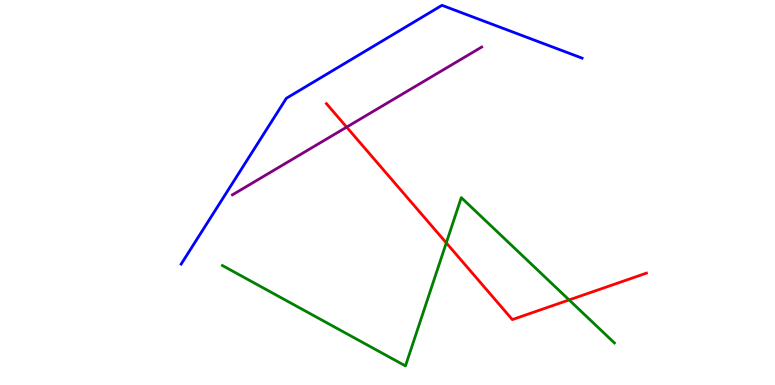[{'lines': ['blue', 'red'], 'intersections': []}, {'lines': ['green', 'red'], 'intersections': [{'x': 5.76, 'y': 3.69}, {'x': 7.34, 'y': 2.21}]}, {'lines': ['purple', 'red'], 'intersections': [{'x': 4.47, 'y': 6.7}]}, {'lines': ['blue', 'green'], 'intersections': []}, {'lines': ['blue', 'purple'], 'intersections': []}, {'lines': ['green', 'purple'], 'intersections': []}]